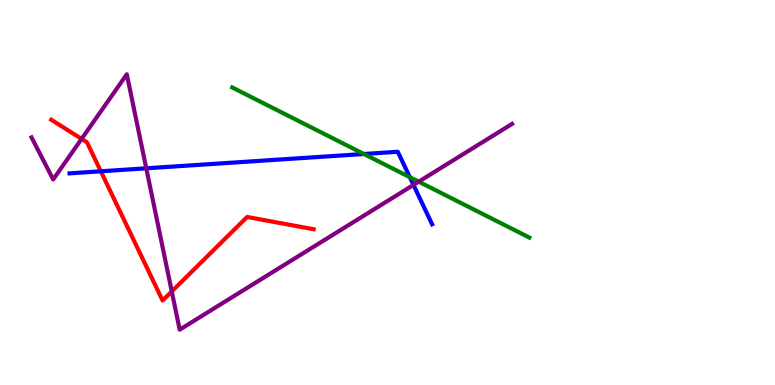[{'lines': ['blue', 'red'], 'intersections': [{'x': 1.3, 'y': 5.55}]}, {'lines': ['green', 'red'], 'intersections': []}, {'lines': ['purple', 'red'], 'intersections': [{'x': 1.05, 'y': 6.39}, {'x': 2.22, 'y': 2.43}]}, {'lines': ['blue', 'green'], 'intersections': [{'x': 4.7, 'y': 6.0}, {'x': 5.29, 'y': 5.4}]}, {'lines': ['blue', 'purple'], 'intersections': [{'x': 1.89, 'y': 5.63}, {'x': 5.34, 'y': 5.2}]}, {'lines': ['green', 'purple'], 'intersections': [{'x': 5.4, 'y': 5.28}]}]